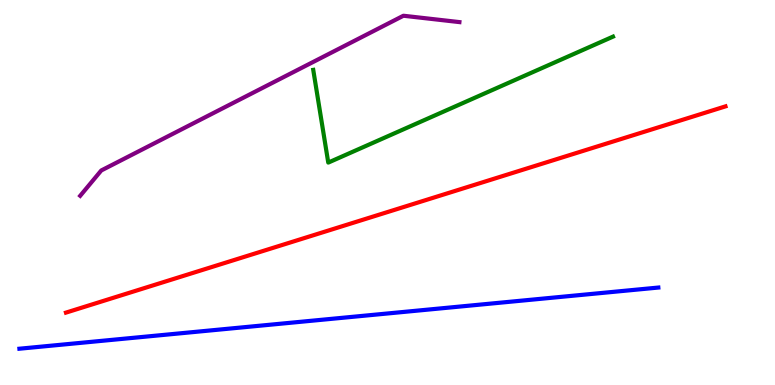[{'lines': ['blue', 'red'], 'intersections': []}, {'lines': ['green', 'red'], 'intersections': []}, {'lines': ['purple', 'red'], 'intersections': []}, {'lines': ['blue', 'green'], 'intersections': []}, {'lines': ['blue', 'purple'], 'intersections': []}, {'lines': ['green', 'purple'], 'intersections': []}]